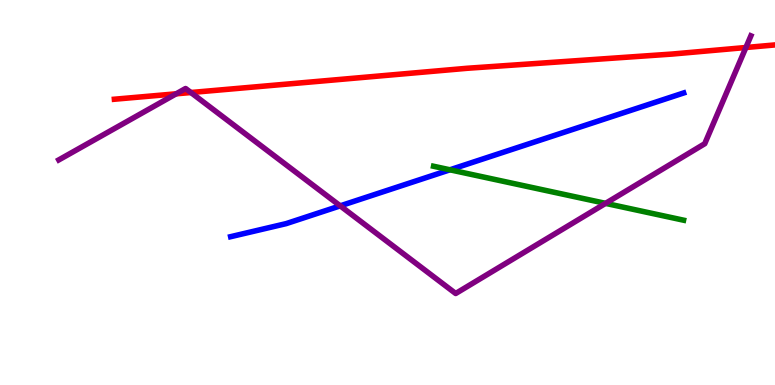[{'lines': ['blue', 'red'], 'intersections': []}, {'lines': ['green', 'red'], 'intersections': []}, {'lines': ['purple', 'red'], 'intersections': [{'x': 2.27, 'y': 7.56}, {'x': 2.46, 'y': 7.6}, {'x': 9.62, 'y': 8.77}]}, {'lines': ['blue', 'green'], 'intersections': [{'x': 5.81, 'y': 5.59}]}, {'lines': ['blue', 'purple'], 'intersections': [{'x': 4.39, 'y': 4.65}]}, {'lines': ['green', 'purple'], 'intersections': [{'x': 7.81, 'y': 4.72}]}]